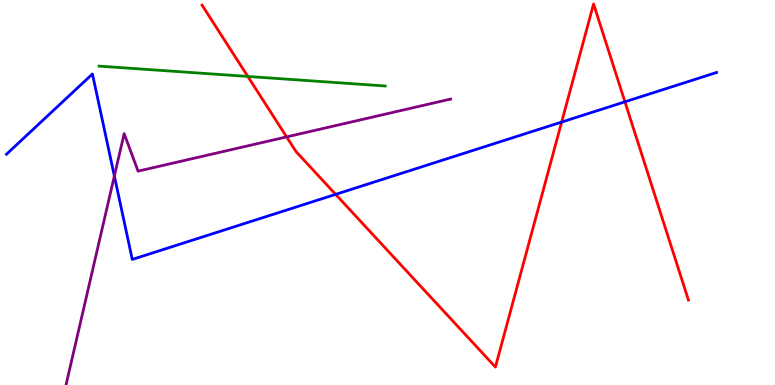[{'lines': ['blue', 'red'], 'intersections': [{'x': 4.33, 'y': 4.95}, {'x': 7.25, 'y': 6.83}, {'x': 8.06, 'y': 7.36}]}, {'lines': ['green', 'red'], 'intersections': [{'x': 3.2, 'y': 8.01}]}, {'lines': ['purple', 'red'], 'intersections': [{'x': 3.7, 'y': 6.44}]}, {'lines': ['blue', 'green'], 'intersections': []}, {'lines': ['blue', 'purple'], 'intersections': [{'x': 1.48, 'y': 5.43}]}, {'lines': ['green', 'purple'], 'intersections': []}]